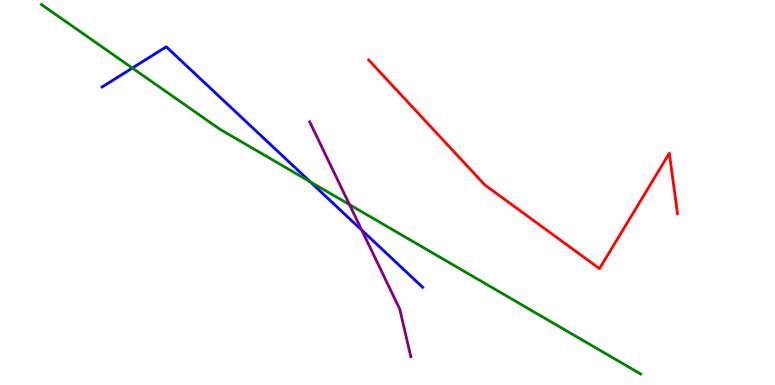[{'lines': ['blue', 'red'], 'intersections': []}, {'lines': ['green', 'red'], 'intersections': []}, {'lines': ['purple', 'red'], 'intersections': []}, {'lines': ['blue', 'green'], 'intersections': [{'x': 1.71, 'y': 8.23}, {'x': 4.0, 'y': 5.28}]}, {'lines': ['blue', 'purple'], 'intersections': [{'x': 4.67, 'y': 4.02}]}, {'lines': ['green', 'purple'], 'intersections': [{'x': 4.51, 'y': 4.68}]}]